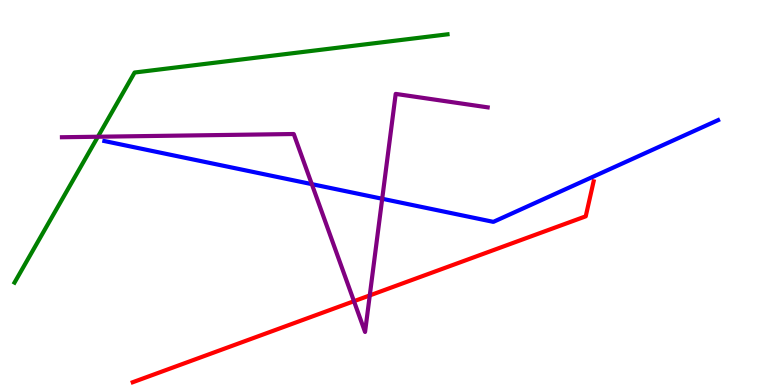[{'lines': ['blue', 'red'], 'intersections': []}, {'lines': ['green', 'red'], 'intersections': []}, {'lines': ['purple', 'red'], 'intersections': [{'x': 4.57, 'y': 2.18}, {'x': 4.77, 'y': 2.33}]}, {'lines': ['blue', 'green'], 'intersections': []}, {'lines': ['blue', 'purple'], 'intersections': [{'x': 4.02, 'y': 5.22}, {'x': 4.93, 'y': 4.84}]}, {'lines': ['green', 'purple'], 'intersections': [{'x': 1.26, 'y': 6.45}]}]